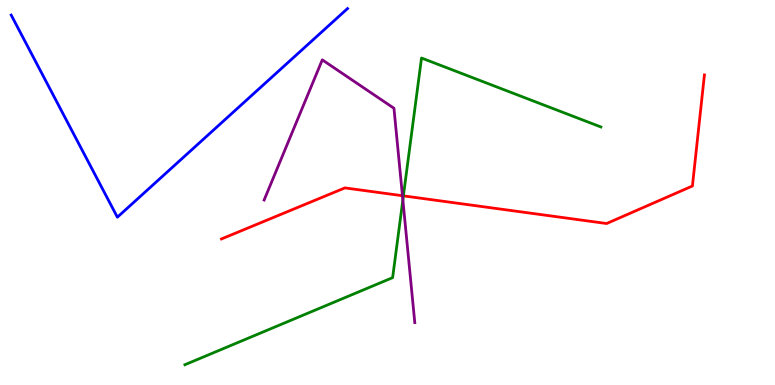[{'lines': ['blue', 'red'], 'intersections': []}, {'lines': ['green', 'red'], 'intersections': [{'x': 5.21, 'y': 4.91}]}, {'lines': ['purple', 'red'], 'intersections': [{'x': 5.19, 'y': 4.92}]}, {'lines': ['blue', 'green'], 'intersections': []}, {'lines': ['blue', 'purple'], 'intersections': []}, {'lines': ['green', 'purple'], 'intersections': [{'x': 5.2, 'y': 4.81}]}]